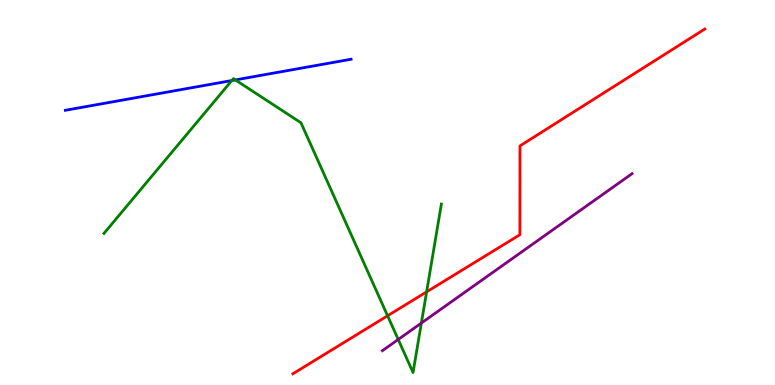[{'lines': ['blue', 'red'], 'intersections': []}, {'lines': ['green', 'red'], 'intersections': [{'x': 5.0, 'y': 1.8}, {'x': 5.5, 'y': 2.42}]}, {'lines': ['purple', 'red'], 'intersections': []}, {'lines': ['blue', 'green'], 'intersections': [{'x': 2.99, 'y': 7.91}, {'x': 3.04, 'y': 7.92}]}, {'lines': ['blue', 'purple'], 'intersections': []}, {'lines': ['green', 'purple'], 'intersections': [{'x': 5.14, 'y': 1.18}, {'x': 5.44, 'y': 1.61}]}]